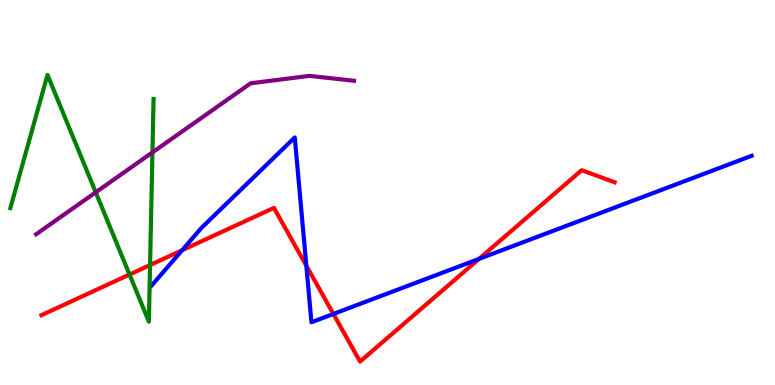[{'lines': ['blue', 'red'], 'intersections': [{'x': 2.35, 'y': 3.5}, {'x': 3.95, 'y': 3.1}, {'x': 4.3, 'y': 1.85}, {'x': 6.18, 'y': 3.28}]}, {'lines': ['green', 'red'], 'intersections': [{'x': 1.67, 'y': 2.87}, {'x': 1.94, 'y': 3.12}]}, {'lines': ['purple', 'red'], 'intersections': []}, {'lines': ['blue', 'green'], 'intersections': []}, {'lines': ['blue', 'purple'], 'intersections': []}, {'lines': ['green', 'purple'], 'intersections': [{'x': 1.24, 'y': 5.0}, {'x': 1.97, 'y': 6.04}]}]